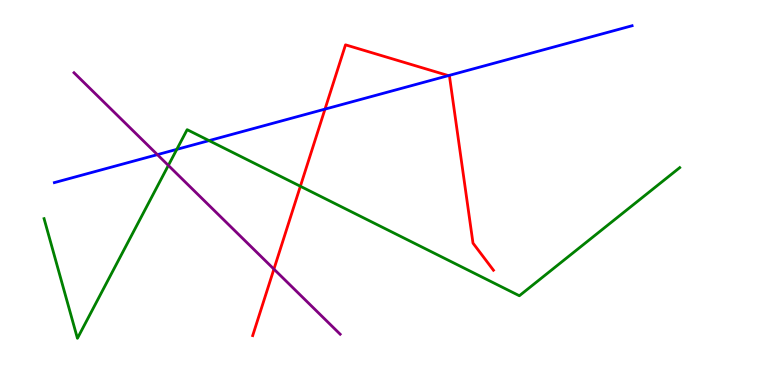[{'lines': ['blue', 'red'], 'intersections': [{'x': 4.19, 'y': 7.17}, {'x': 5.79, 'y': 8.04}]}, {'lines': ['green', 'red'], 'intersections': [{'x': 3.88, 'y': 5.16}]}, {'lines': ['purple', 'red'], 'intersections': [{'x': 3.53, 'y': 3.01}]}, {'lines': ['blue', 'green'], 'intersections': [{'x': 2.28, 'y': 6.12}, {'x': 2.7, 'y': 6.35}]}, {'lines': ['blue', 'purple'], 'intersections': [{'x': 2.03, 'y': 5.98}]}, {'lines': ['green', 'purple'], 'intersections': [{'x': 2.17, 'y': 5.7}]}]